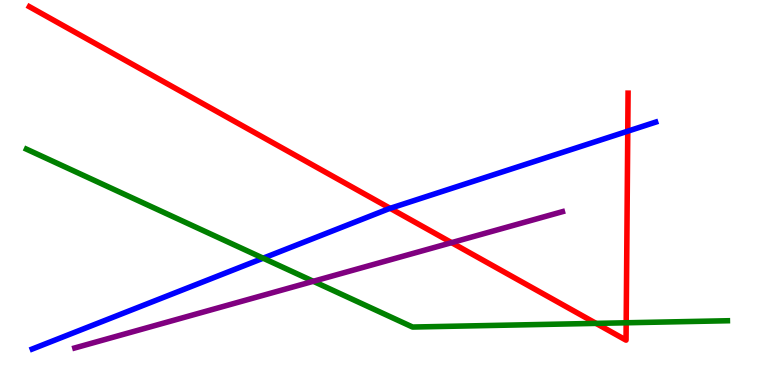[{'lines': ['blue', 'red'], 'intersections': [{'x': 5.03, 'y': 4.59}, {'x': 8.1, 'y': 6.59}]}, {'lines': ['green', 'red'], 'intersections': [{'x': 7.69, 'y': 1.6}, {'x': 8.08, 'y': 1.62}]}, {'lines': ['purple', 'red'], 'intersections': [{'x': 5.83, 'y': 3.7}]}, {'lines': ['blue', 'green'], 'intersections': [{'x': 3.4, 'y': 3.29}]}, {'lines': ['blue', 'purple'], 'intersections': []}, {'lines': ['green', 'purple'], 'intersections': [{'x': 4.04, 'y': 2.69}]}]